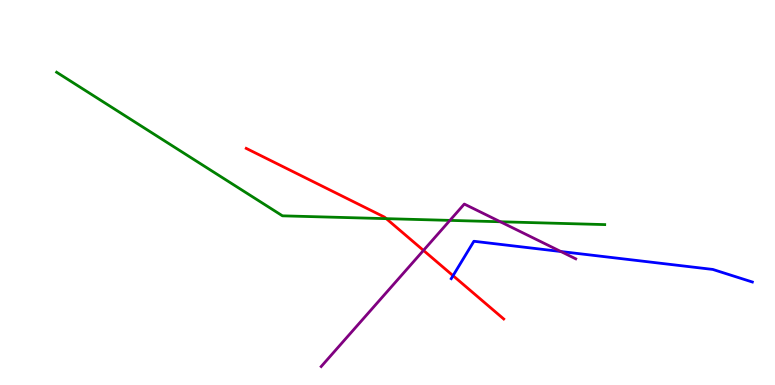[{'lines': ['blue', 'red'], 'intersections': [{'x': 5.85, 'y': 2.84}]}, {'lines': ['green', 'red'], 'intersections': [{'x': 4.98, 'y': 4.32}]}, {'lines': ['purple', 'red'], 'intersections': [{'x': 5.46, 'y': 3.5}]}, {'lines': ['blue', 'green'], 'intersections': []}, {'lines': ['blue', 'purple'], 'intersections': [{'x': 7.24, 'y': 3.47}]}, {'lines': ['green', 'purple'], 'intersections': [{'x': 5.81, 'y': 4.28}, {'x': 6.46, 'y': 4.24}]}]